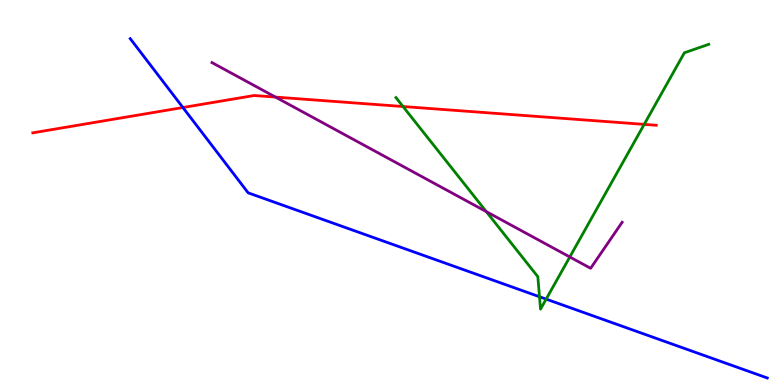[{'lines': ['blue', 'red'], 'intersections': [{'x': 2.36, 'y': 7.21}]}, {'lines': ['green', 'red'], 'intersections': [{'x': 5.2, 'y': 7.23}, {'x': 8.31, 'y': 6.77}]}, {'lines': ['purple', 'red'], 'intersections': [{'x': 3.55, 'y': 7.48}]}, {'lines': ['blue', 'green'], 'intersections': [{'x': 6.96, 'y': 2.29}, {'x': 7.05, 'y': 2.23}]}, {'lines': ['blue', 'purple'], 'intersections': []}, {'lines': ['green', 'purple'], 'intersections': [{'x': 6.27, 'y': 4.5}, {'x': 7.35, 'y': 3.33}]}]